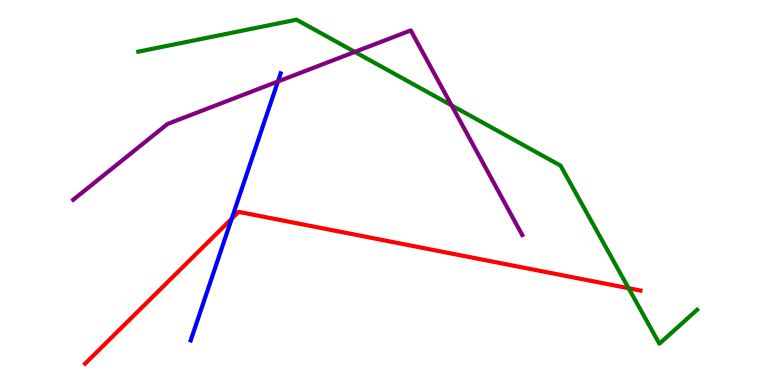[{'lines': ['blue', 'red'], 'intersections': [{'x': 2.99, 'y': 4.32}]}, {'lines': ['green', 'red'], 'intersections': [{'x': 8.11, 'y': 2.51}]}, {'lines': ['purple', 'red'], 'intersections': []}, {'lines': ['blue', 'green'], 'intersections': []}, {'lines': ['blue', 'purple'], 'intersections': [{'x': 3.59, 'y': 7.88}]}, {'lines': ['green', 'purple'], 'intersections': [{'x': 4.58, 'y': 8.65}, {'x': 5.83, 'y': 7.26}]}]